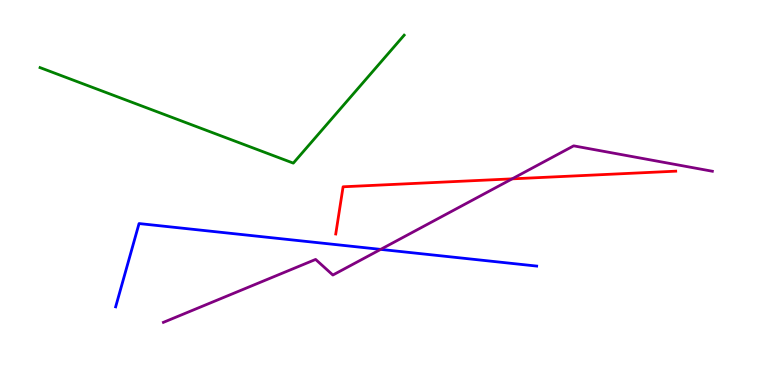[{'lines': ['blue', 'red'], 'intersections': []}, {'lines': ['green', 'red'], 'intersections': []}, {'lines': ['purple', 'red'], 'intersections': [{'x': 6.61, 'y': 5.35}]}, {'lines': ['blue', 'green'], 'intersections': []}, {'lines': ['blue', 'purple'], 'intersections': [{'x': 4.91, 'y': 3.52}]}, {'lines': ['green', 'purple'], 'intersections': []}]